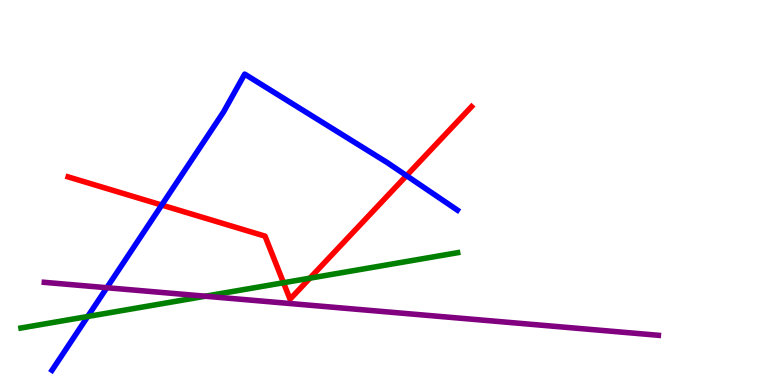[{'lines': ['blue', 'red'], 'intersections': [{'x': 2.09, 'y': 4.67}, {'x': 5.25, 'y': 5.44}]}, {'lines': ['green', 'red'], 'intersections': [{'x': 3.66, 'y': 2.66}, {'x': 4.0, 'y': 2.77}]}, {'lines': ['purple', 'red'], 'intersections': []}, {'lines': ['blue', 'green'], 'intersections': [{'x': 1.13, 'y': 1.78}]}, {'lines': ['blue', 'purple'], 'intersections': [{'x': 1.38, 'y': 2.53}]}, {'lines': ['green', 'purple'], 'intersections': [{'x': 2.65, 'y': 2.31}]}]